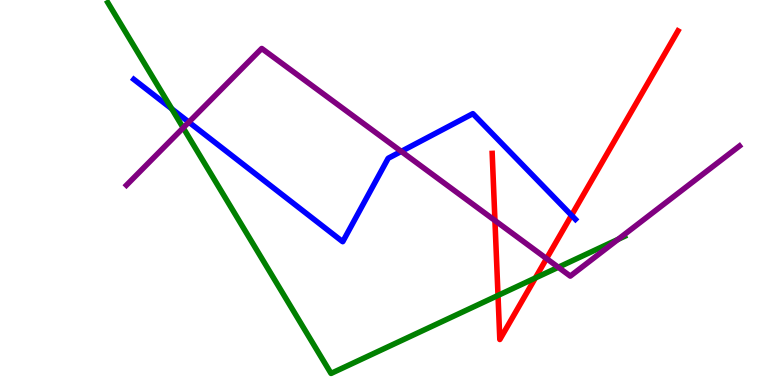[{'lines': ['blue', 'red'], 'intersections': [{'x': 7.37, 'y': 4.41}]}, {'lines': ['green', 'red'], 'intersections': [{'x': 6.43, 'y': 2.33}, {'x': 6.91, 'y': 2.78}]}, {'lines': ['purple', 'red'], 'intersections': [{'x': 6.39, 'y': 4.27}, {'x': 7.05, 'y': 3.28}]}, {'lines': ['blue', 'green'], 'intersections': [{'x': 2.22, 'y': 7.17}]}, {'lines': ['blue', 'purple'], 'intersections': [{'x': 2.44, 'y': 6.83}, {'x': 5.18, 'y': 6.07}]}, {'lines': ['green', 'purple'], 'intersections': [{'x': 2.36, 'y': 6.68}, {'x': 7.2, 'y': 3.06}, {'x': 7.98, 'y': 3.78}]}]